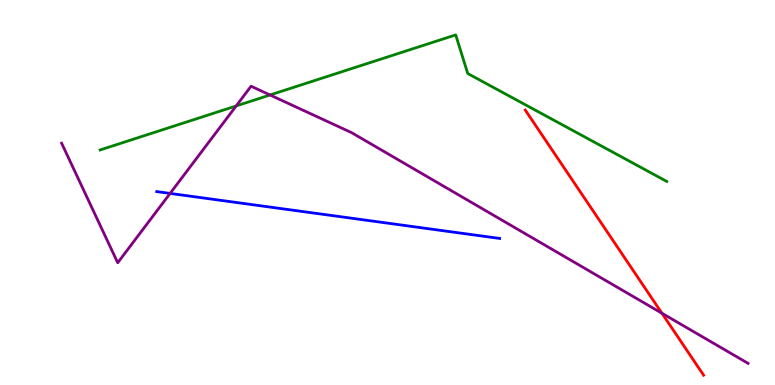[{'lines': ['blue', 'red'], 'intersections': []}, {'lines': ['green', 'red'], 'intersections': []}, {'lines': ['purple', 'red'], 'intersections': [{'x': 8.54, 'y': 1.86}]}, {'lines': ['blue', 'green'], 'intersections': []}, {'lines': ['blue', 'purple'], 'intersections': [{'x': 2.19, 'y': 4.98}]}, {'lines': ['green', 'purple'], 'intersections': [{'x': 3.05, 'y': 7.25}, {'x': 3.48, 'y': 7.53}]}]